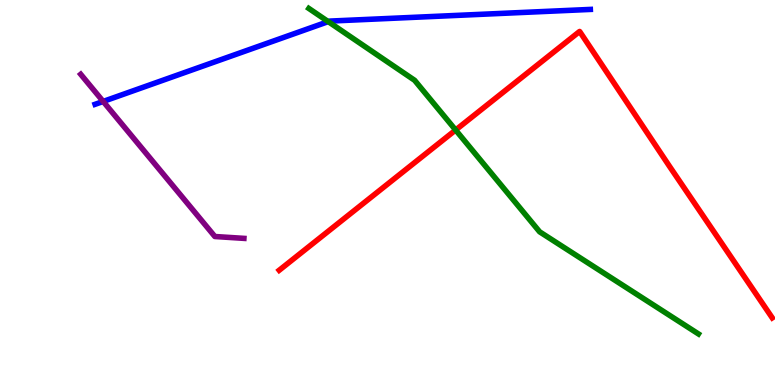[{'lines': ['blue', 'red'], 'intersections': []}, {'lines': ['green', 'red'], 'intersections': [{'x': 5.88, 'y': 6.62}]}, {'lines': ['purple', 'red'], 'intersections': []}, {'lines': ['blue', 'green'], 'intersections': [{'x': 4.24, 'y': 9.44}]}, {'lines': ['blue', 'purple'], 'intersections': [{'x': 1.33, 'y': 7.37}]}, {'lines': ['green', 'purple'], 'intersections': []}]